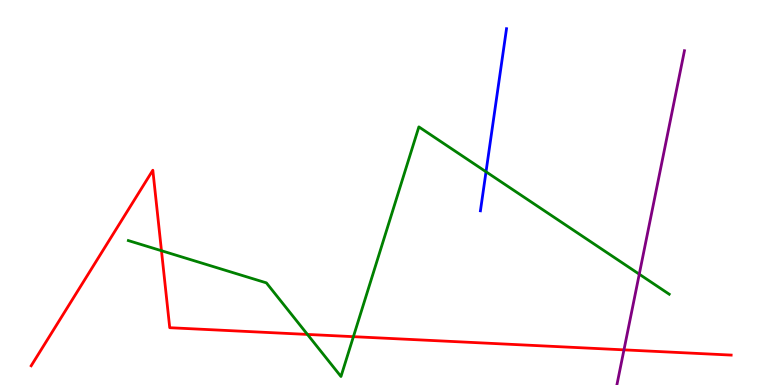[{'lines': ['blue', 'red'], 'intersections': []}, {'lines': ['green', 'red'], 'intersections': [{'x': 2.08, 'y': 3.49}, {'x': 3.97, 'y': 1.31}, {'x': 4.56, 'y': 1.26}]}, {'lines': ['purple', 'red'], 'intersections': [{'x': 8.05, 'y': 0.913}]}, {'lines': ['blue', 'green'], 'intersections': [{'x': 6.27, 'y': 5.54}]}, {'lines': ['blue', 'purple'], 'intersections': []}, {'lines': ['green', 'purple'], 'intersections': [{'x': 8.25, 'y': 2.88}]}]